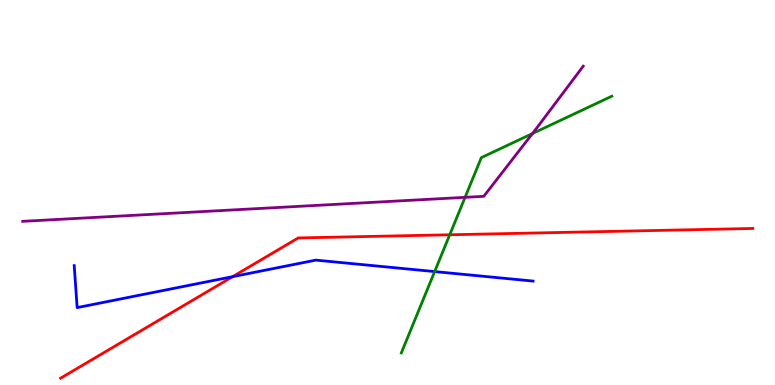[{'lines': ['blue', 'red'], 'intersections': [{'x': 3.0, 'y': 2.81}]}, {'lines': ['green', 'red'], 'intersections': [{'x': 5.8, 'y': 3.9}]}, {'lines': ['purple', 'red'], 'intersections': []}, {'lines': ['blue', 'green'], 'intersections': [{'x': 5.61, 'y': 2.95}]}, {'lines': ['blue', 'purple'], 'intersections': []}, {'lines': ['green', 'purple'], 'intersections': [{'x': 6.0, 'y': 4.87}, {'x': 6.87, 'y': 6.53}]}]